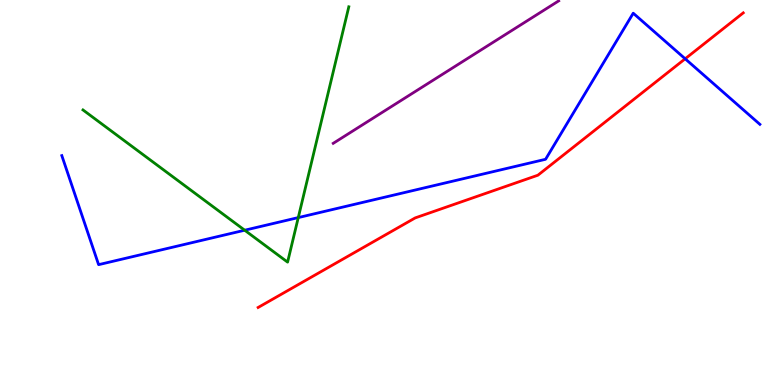[{'lines': ['blue', 'red'], 'intersections': [{'x': 8.84, 'y': 8.47}]}, {'lines': ['green', 'red'], 'intersections': []}, {'lines': ['purple', 'red'], 'intersections': []}, {'lines': ['blue', 'green'], 'intersections': [{'x': 3.16, 'y': 4.02}, {'x': 3.85, 'y': 4.35}]}, {'lines': ['blue', 'purple'], 'intersections': []}, {'lines': ['green', 'purple'], 'intersections': []}]